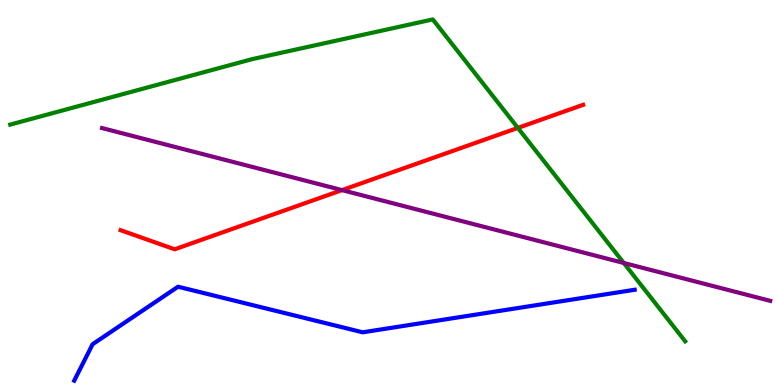[{'lines': ['blue', 'red'], 'intersections': []}, {'lines': ['green', 'red'], 'intersections': [{'x': 6.68, 'y': 6.68}]}, {'lines': ['purple', 'red'], 'intersections': [{'x': 4.41, 'y': 5.06}]}, {'lines': ['blue', 'green'], 'intersections': []}, {'lines': ['blue', 'purple'], 'intersections': []}, {'lines': ['green', 'purple'], 'intersections': [{'x': 8.05, 'y': 3.17}]}]